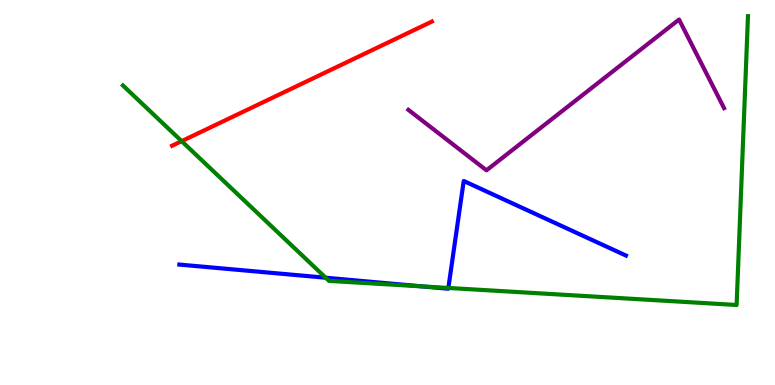[{'lines': ['blue', 'red'], 'intersections': []}, {'lines': ['green', 'red'], 'intersections': [{'x': 2.34, 'y': 6.33}]}, {'lines': ['purple', 'red'], 'intersections': []}, {'lines': ['blue', 'green'], 'intersections': [{'x': 4.2, 'y': 2.79}, {'x': 5.45, 'y': 2.56}, {'x': 5.79, 'y': 2.52}]}, {'lines': ['blue', 'purple'], 'intersections': []}, {'lines': ['green', 'purple'], 'intersections': []}]